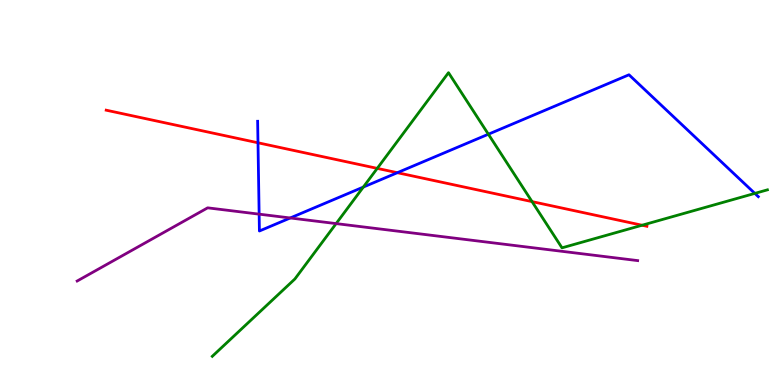[{'lines': ['blue', 'red'], 'intersections': [{'x': 3.33, 'y': 6.29}, {'x': 5.13, 'y': 5.51}]}, {'lines': ['green', 'red'], 'intersections': [{'x': 4.87, 'y': 5.63}, {'x': 6.87, 'y': 4.76}, {'x': 8.28, 'y': 4.15}]}, {'lines': ['purple', 'red'], 'intersections': []}, {'lines': ['blue', 'green'], 'intersections': [{'x': 4.69, 'y': 5.14}, {'x': 6.3, 'y': 6.51}, {'x': 9.74, 'y': 4.98}]}, {'lines': ['blue', 'purple'], 'intersections': [{'x': 3.34, 'y': 4.44}, {'x': 3.75, 'y': 4.34}]}, {'lines': ['green', 'purple'], 'intersections': [{'x': 4.34, 'y': 4.19}]}]